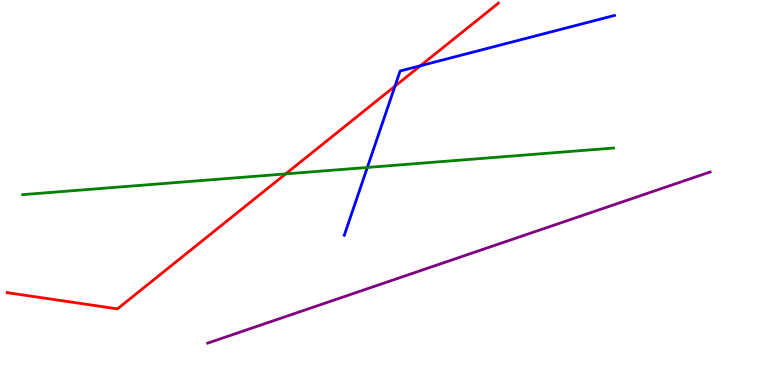[{'lines': ['blue', 'red'], 'intersections': [{'x': 5.1, 'y': 7.76}, {'x': 5.42, 'y': 8.29}]}, {'lines': ['green', 'red'], 'intersections': [{'x': 3.69, 'y': 5.48}]}, {'lines': ['purple', 'red'], 'intersections': []}, {'lines': ['blue', 'green'], 'intersections': [{'x': 4.74, 'y': 5.65}]}, {'lines': ['blue', 'purple'], 'intersections': []}, {'lines': ['green', 'purple'], 'intersections': []}]